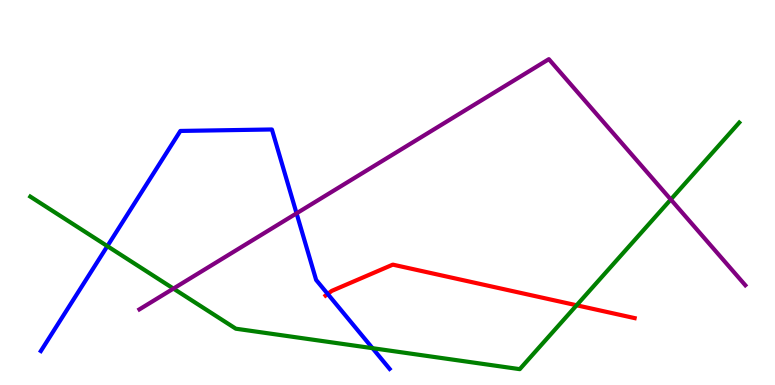[{'lines': ['blue', 'red'], 'intersections': [{'x': 4.23, 'y': 2.36}]}, {'lines': ['green', 'red'], 'intersections': [{'x': 7.44, 'y': 2.07}]}, {'lines': ['purple', 'red'], 'intersections': []}, {'lines': ['blue', 'green'], 'intersections': [{'x': 1.39, 'y': 3.61}, {'x': 4.81, 'y': 0.956}]}, {'lines': ['blue', 'purple'], 'intersections': [{'x': 3.83, 'y': 4.46}]}, {'lines': ['green', 'purple'], 'intersections': [{'x': 2.24, 'y': 2.5}, {'x': 8.66, 'y': 4.82}]}]